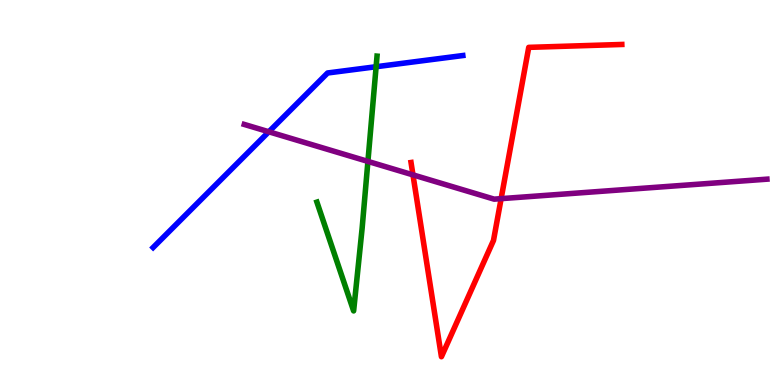[{'lines': ['blue', 'red'], 'intersections': []}, {'lines': ['green', 'red'], 'intersections': []}, {'lines': ['purple', 'red'], 'intersections': [{'x': 5.33, 'y': 5.46}, {'x': 6.47, 'y': 4.84}]}, {'lines': ['blue', 'green'], 'intersections': [{'x': 4.85, 'y': 8.27}]}, {'lines': ['blue', 'purple'], 'intersections': [{'x': 3.47, 'y': 6.58}]}, {'lines': ['green', 'purple'], 'intersections': [{'x': 4.75, 'y': 5.81}]}]